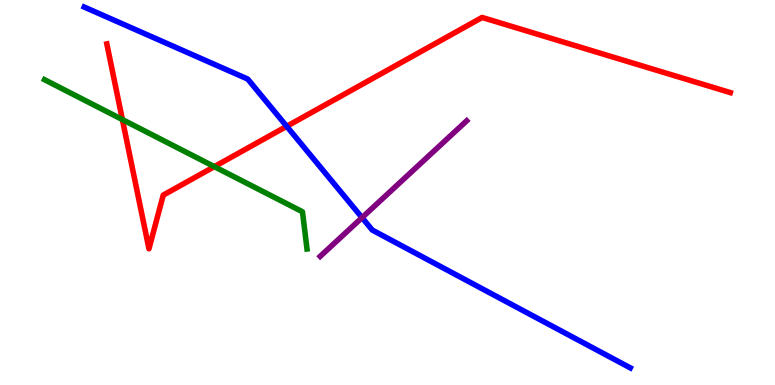[{'lines': ['blue', 'red'], 'intersections': [{'x': 3.7, 'y': 6.72}]}, {'lines': ['green', 'red'], 'intersections': [{'x': 1.58, 'y': 6.89}, {'x': 2.77, 'y': 5.67}]}, {'lines': ['purple', 'red'], 'intersections': []}, {'lines': ['blue', 'green'], 'intersections': []}, {'lines': ['blue', 'purple'], 'intersections': [{'x': 4.67, 'y': 4.35}]}, {'lines': ['green', 'purple'], 'intersections': []}]